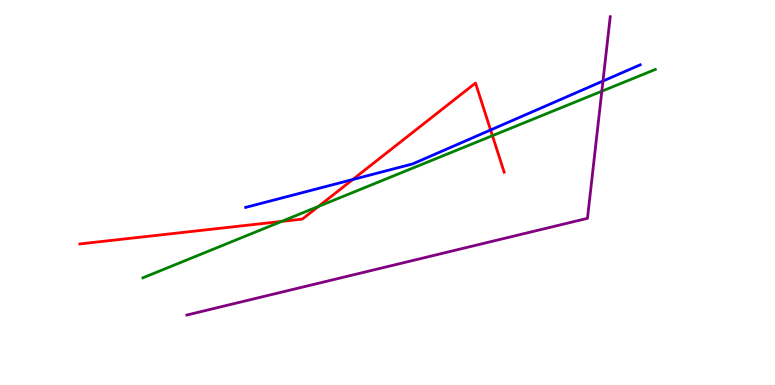[{'lines': ['blue', 'red'], 'intersections': [{'x': 4.55, 'y': 5.34}, {'x': 6.33, 'y': 6.62}]}, {'lines': ['green', 'red'], 'intersections': [{'x': 3.63, 'y': 4.25}, {'x': 4.11, 'y': 4.64}, {'x': 6.35, 'y': 6.48}]}, {'lines': ['purple', 'red'], 'intersections': []}, {'lines': ['blue', 'green'], 'intersections': []}, {'lines': ['blue', 'purple'], 'intersections': [{'x': 7.78, 'y': 7.89}]}, {'lines': ['green', 'purple'], 'intersections': [{'x': 7.77, 'y': 7.63}]}]